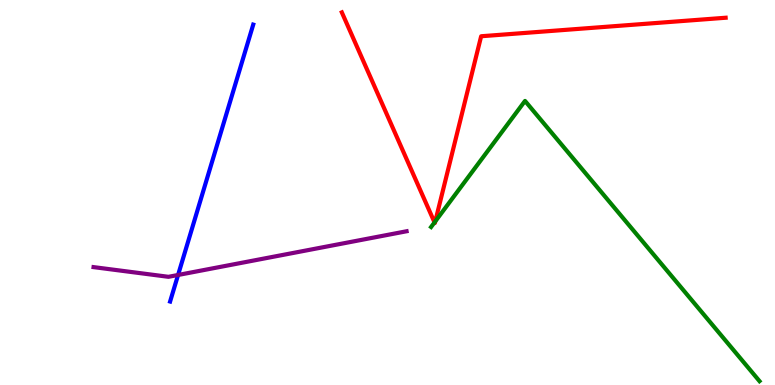[{'lines': ['blue', 'red'], 'intersections': []}, {'lines': ['green', 'red'], 'intersections': [{'x': 5.61, 'y': 4.22}, {'x': 5.62, 'y': 4.25}]}, {'lines': ['purple', 'red'], 'intersections': []}, {'lines': ['blue', 'green'], 'intersections': []}, {'lines': ['blue', 'purple'], 'intersections': [{'x': 2.3, 'y': 2.86}]}, {'lines': ['green', 'purple'], 'intersections': []}]